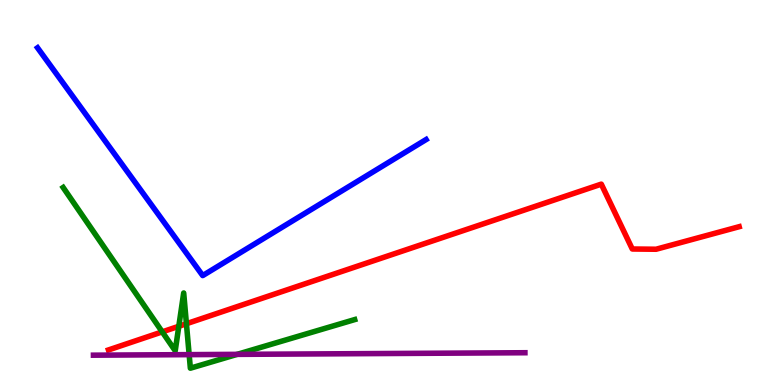[{'lines': ['blue', 'red'], 'intersections': []}, {'lines': ['green', 'red'], 'intersections': [{'x': 2.09, 'y': 1.38}, {'x': 2.31, 'y': 1.53}, {'x': 2.41, 'y': 1.59}]}, {'lines': ['purple', 'red'], 'intersections': []}, {'lines': ['blue', 'green'], 'intersections': []}, {'lines': ['blue', 'purple'], 'intersections': []}, {'lines': ['green', 'purple'], 'intersections': [{'x': 2.44, 'y': 0.789}, {'x': 3.06, 'y': 0.796}]}]